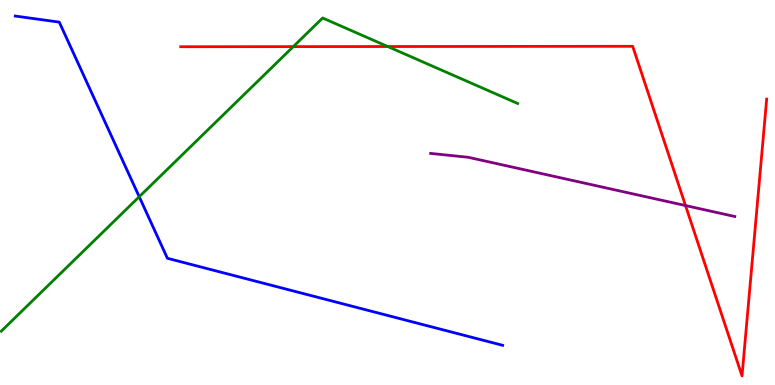[{'lines': ['blue', 'red'], 'intersections': []}, {'lines': ['green', 'red'], 'intersections': [{'x': 3.78, 'y': 8.79}, {'x': 5.0, 'y': 8.79}]}, {'lines': ['purple', 'red'], 'intersections': [{'x': 8.85, 'y': 4.66}]}, {'lines': ['blue', 'green'], 'intersections': [{'x': 1.8, 'y': 4.89}]}, {'lines': ['blue', 'purple'], 'intersections': []}, {'lines': ['green', 'purple'], 'intersections': []}]